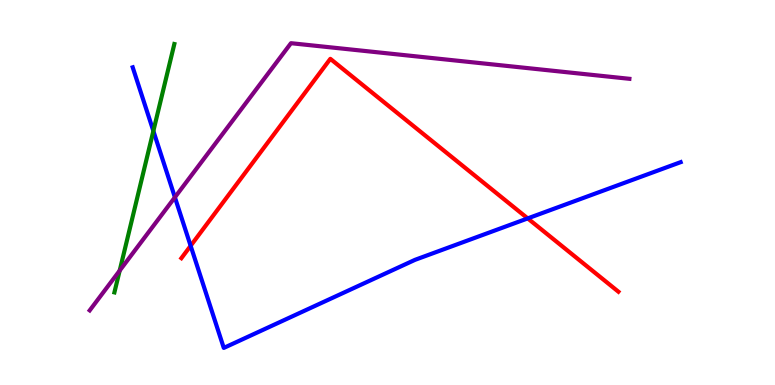[{'lines': ['blue', 'red'], 'intersections': [{'x': 2.46, 'y': 3.62}, {'x': 6.81, 'y': 4.33}]}, {'lines': ['green', 'red'], 'intersections': []}, {'lines': ['purple', 'red'], 'intersections': []}, {'lines': ['blue', 'green'], 'intersections': [{'x': 1.98, 'y': 6.6}]}, {'lines': ['blue', 'purple'], 'intersections': [{'x': 2.26, 'y': 4.88}]}, {'lines': ['green', 'purple'], 'intersections': [{'x': 1.54, 'y': 2.97}]}]